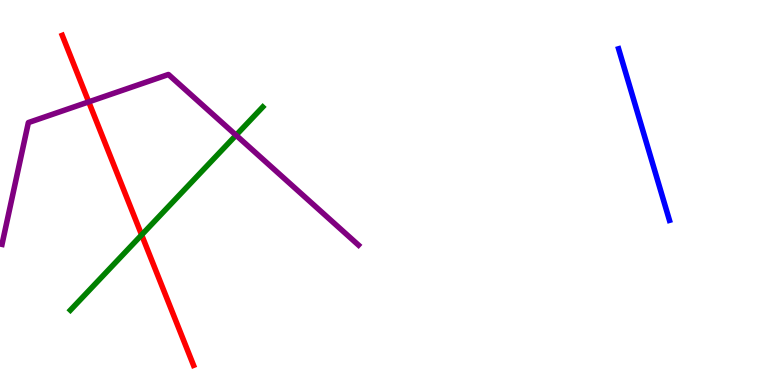[{'lines': ['blue', 'red'], 'intersections': []}, {'lines': ['green', 'red'], 'intersections': [{'x': 1.83, 'y': 3.9}]}, {'lines': ['purple', 'red'], 'intersections': [{'x': 1.14, 'y': 7.35}]}, {'lines': ['blue', 'green'], 'intersections': []}, {'lines': ['blue', 'purple'], 'intersections': []}, {'lines': ['green', 'purple'], 'intersections': [{'x': 3.05, 'y': 6.49}]}]